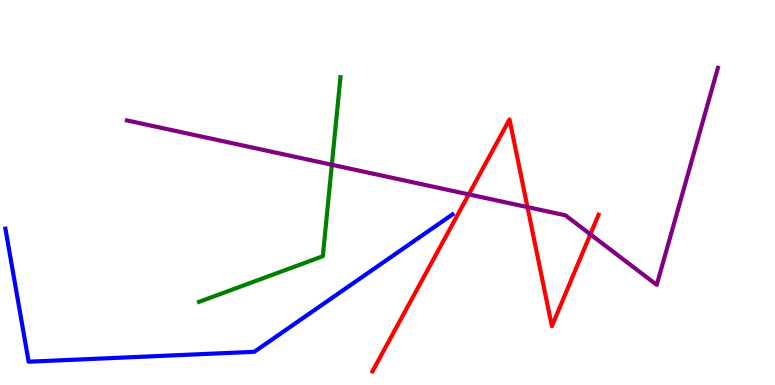[{'lines': ['blue', 'red'], 'intersections': []}, {'lines': ['green', 'red'], 'intersections': []}, {'lines': ['purple', 'red'], 'intersections': [{'x': 6.05, 'y': 4.95}, {'x': 6.81, 'y': 4.62}, {'x': 7.62, 'y': 3.91}]}, {'lines': ['blue', 'green'], 'intersections': []}, {'lines': ['blue', 'purple'], 'intersections': []}, {'lines': ['green', 'purple'], 'intersections': [{'x': 4.28, 'y': 5.72}]}]